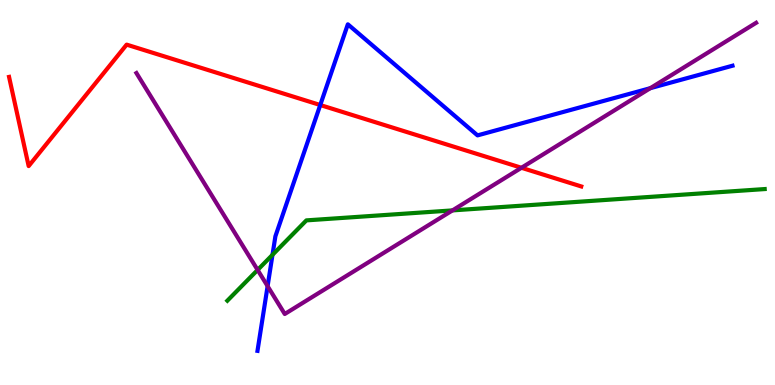[{'lines': ['blue', 'red'], 'intersections': [{'x': 4.13, 'y': 7.27}]}, {'lines': ['green', 'red'], 'intersections': []}, {'lines': ['purple', 'red'], 'intersections': [{'x': 6.73, 'y': 5.64}]}, {'lines': ['blue', 'green'], 'intersections': [{'x': 3.52, 'y': 3.38}]}, {'lines': ['blue', 'purple'], 'intersections': [{'x': 3.45, 'y': 2.57}, {'x': 8.39, 'y': 7.71}]}, {'lines': ['green', 'purple'], 'intersections': [{'x': 3.32, 'y': 2.99}, {'x': 5.84, 'y': 4.54}]}]